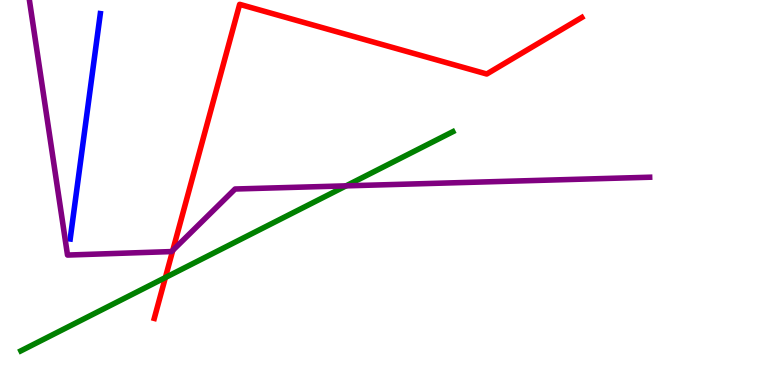[{'lines': ['blue', 'red'], 'intersections': []}, {'lines': ['green', 'red'], 'intersections': [{'x': 2.13, 'y': 2.79}]}, {'lines': ['purple', 'red'], 'intersections': [{'x': 2.23, 'y': 3.5}]}, {'lines': ['blue', 'green'], 'intersections': []}, {'lines': ['blue', 'purple'], 'intersections': []}, {'lines': ['green', 'purple'], 'intersections': [{'x': 4.47, 'y': 5.17}]}]